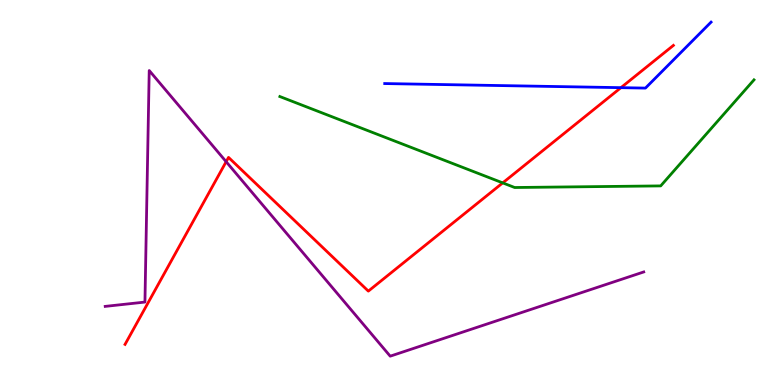[{'lines': ['blue', 'red'], 'intersections': [{'x': 8.01, 'y': 7.72}]}, {'lines': ['green', 'red'], 'intersections': [{'x': 6.49, 'y': 5.25}]}, {'lines': ['purple', 'red'], 'intersections': [{'x': 2.92, 'y': 5.8}]}, {'lines': ['blue', 'green'], 'intersections': []}, {'lines': ['blue', 'purple'], 'intersections': []}, {'lines': ['green', 'purple'], 'intersections': []}]